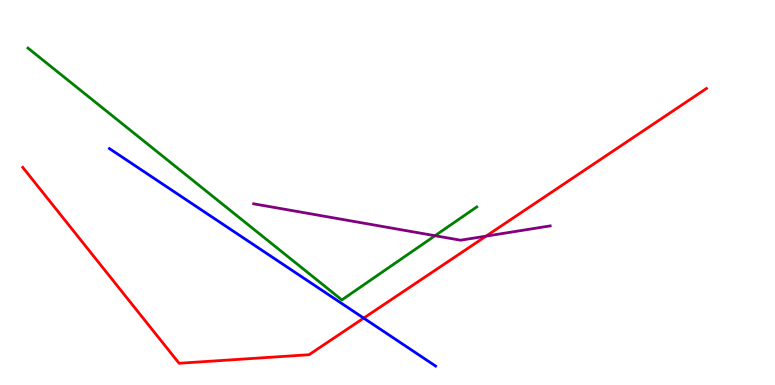[{'lines': ['blue', 'red'], 'intersections': [{'x': 4.69, 'y': 1.74}]}, {'lines': ['green', 'red'], 'intersections': []}, {'lines': ['purple', 'red'], 'intersections': [{'x': 6.27, 'y': 3.87}]}, {'lines': ['blue', 'green'], 'intersections': []}, {'lines': ['blue', 'purple'], 'intersections': []}, {'lines': ['green', 'purple'], 'intersections': [{'x': 5.61, 'y': 3.88}]}]